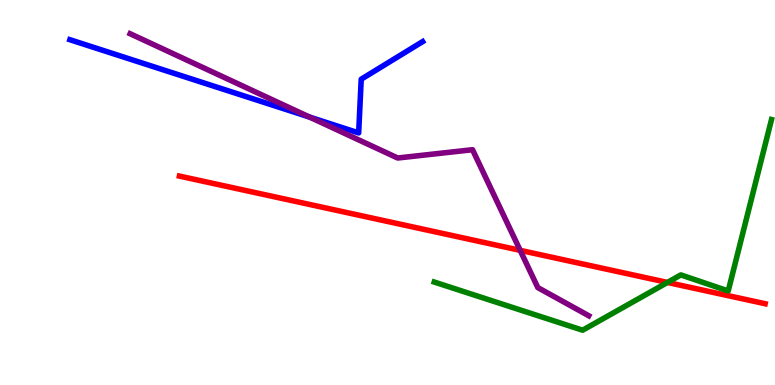[{'lines': ['blue', 'red'], 'intersections': []}, {'lines': ['green', 'red'], 'intersections': [{'x': 8.61, 'y': 2.66}]}, {'lines': ['purple', 'red'], 'intersections': [{'x': 6.71, 'y': 3.5}]}, {'lines': ['blue', 'green'], 'intersections': []}, {'lines': ['blue', 'purple'], 'intersections': [{'x': 3.99, 'y': 6.96}]}, {'lines': ['green', 'purple'], 'intersections': []}]